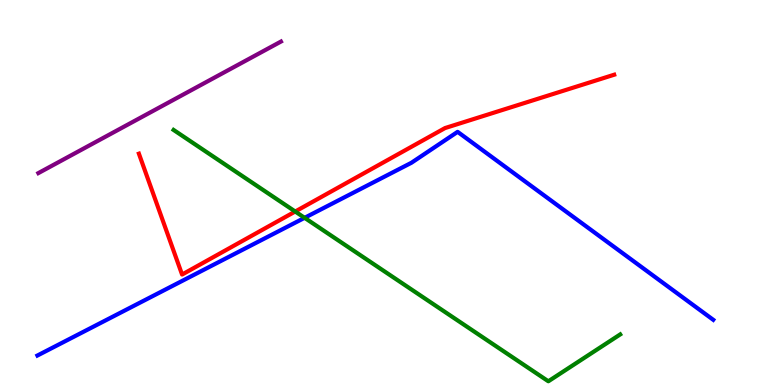[{'lines': ['blue', 'red'], 'intersections': []}, {'lines': ['green', 'red'], 'intersections': [{'x': 3.81, 'y': 4.51}]}, {'lines': ['purple', 'red'], 'intersections': []}, {'lines': ['blue', 'green'], 'intersections': [{'x': 3.93, 'y': 4.34}]}, {'lines': ['blue', 'purple'], 'intersections': []}, {'lines': ['green', 'purple'], 'intersections': []}]